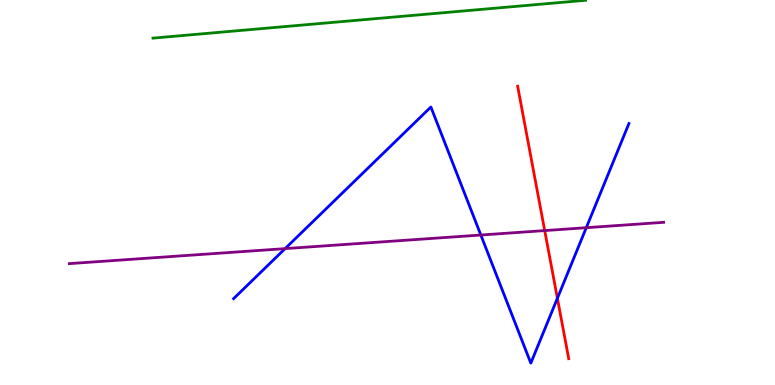[{'lines': ['blue', 'red'], 'intersections': [{'x': 7.19, 'y': 2.25}]}, {'lines': ['green', 'red'], 'intersections': []}, {'lines': ['purple', 'red'], 'intersections': [{'x': 7.03, 'y': 4.01}]}, {'lines': ['blue', 'green'], 'intersections': []}, {'lines': ['blue', 'purple'], 'intersections': [{'x': 3.68, 'y': 3.54}, {'x': 6.2, 'y': 3.9}, {'x': 7.56, 'y': 4.09}]}, {'lines': ['green', 'purple'], 'intersections': []}]